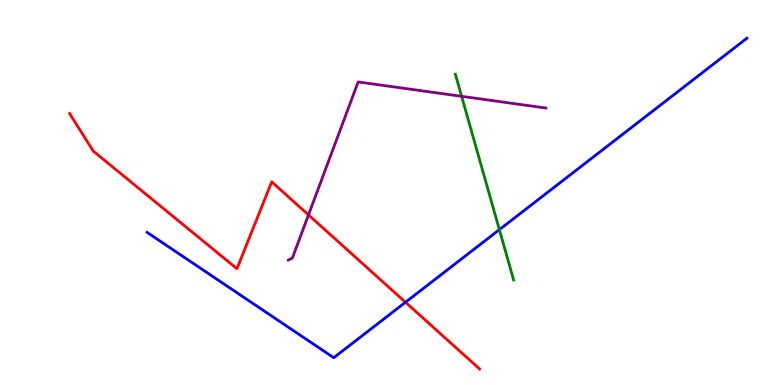[{'lines': ['blue', 'red'], 'intersections': [{'x': 5.23, 'y': 2.15}]}, {'lines': ['green', 'red'], 'intersections': []}, {'lines': ['purple', 'red'], 'intersections': [{'x': 3.98, 'y': 4.42}]}, {'lines': ['blue', 'green'], 'intersections': [{'x': 6.44, 'y': 4.04}]}, {'lines': ['blue', 'purple'], 'intersections': []}, {'lines': ['green', 'purple'], 'intersections': [{'x': 5.96, 'y': 7.5}]}]